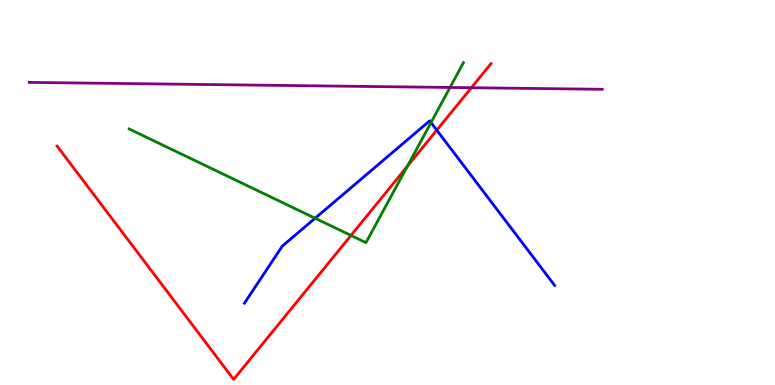[{'lines': ['blue', 'red'], 'intersections': [{'x': 5.64, 'y': 6.62}]}, {'lines': ['green', 'red'], 'intersections': [{'x': 4.53, 'y': 3.88}, {'x': 5.26, 'y': 5.68}]}, {'lines': ['purple', 'red'], 'intersections': [{'x': 6.08, 'y': 7.72}]}, {'lines': ['blue', 'green'], 'intersections': [{'x': 4.07, 'y': 4.33}, {'x': 5.56, 'y': 6.82}]}, {'lines': ['blue', 'purple'], 'intersections': []}, {'lines': ['green', 'purple'], 'intersections': [{'x': 5.81, 'y': 7.73}]}]